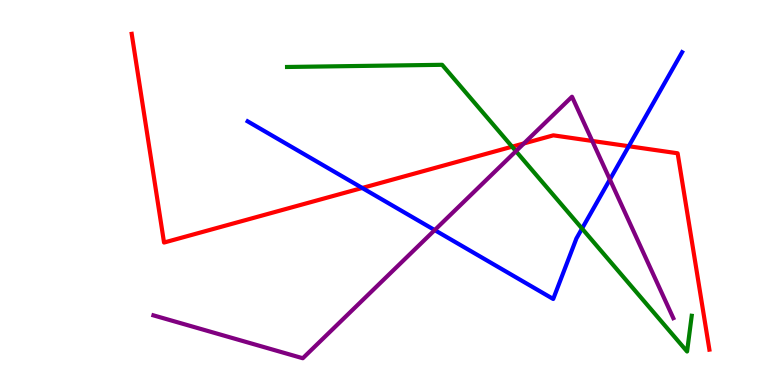[{'lines': ['blue', 'red'], 'intersections': [{'x': 4.67, 'y': 5.12}, {'x': 8.11, 'y': 6.2}]}, {'lines': ['green', 'red'], 'intersections': [{'x': 6.61, 'y': 6.19}]}, {'lines': ['purple', 'red'], 'intersections': [{'x': 6.76, 'y': 6.27}, {'x': 7.64, 'y': 6.34}]}, {'lines': ['blue', 'green'], 'intersections': [{'x': 7.51, 'y': 4.06}]}, {'lines': ['blue', 'purple'], 'intersections': [{'x': 5.61, 'y': 4.02}, {'x': 7.87, 'y': 5.34}]}, {'lines': ['green', 'purple'], 'intersections': [{'x': 6.66, 'y': 6.07}]}]